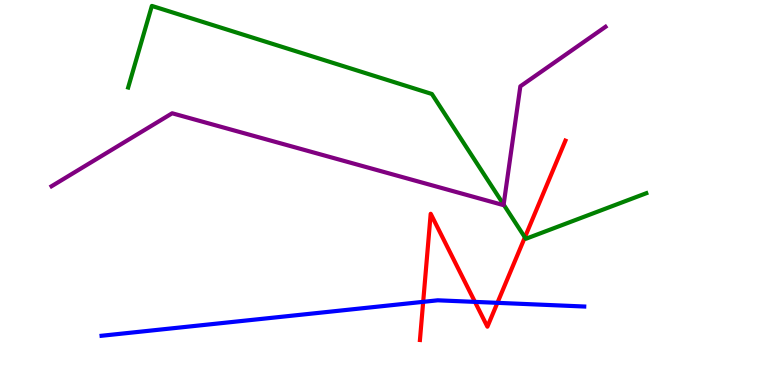[{'lines': ['blue', 'red'], 'intersections': [{'x': 5.46, 'y': 2.16}, {'x': 6.13, 'y': 2.16}, {'x': 6.42, 'y': 2.13}]}, {'lines': ['green', 'red'], 'intersections': [{'x': 6.77, 'y': 3.84}]}, {'lines': ['purple', 'red'], 'intersections': []}, {'lines': ['blue', 'green'], 'intersections': []}, {'lines': ['blue', 'purple'], 'intersections': []}, {'lines': ['green', 'purple'], 'intersections': [{'x': 6.5, 'y': 4.69}]}]